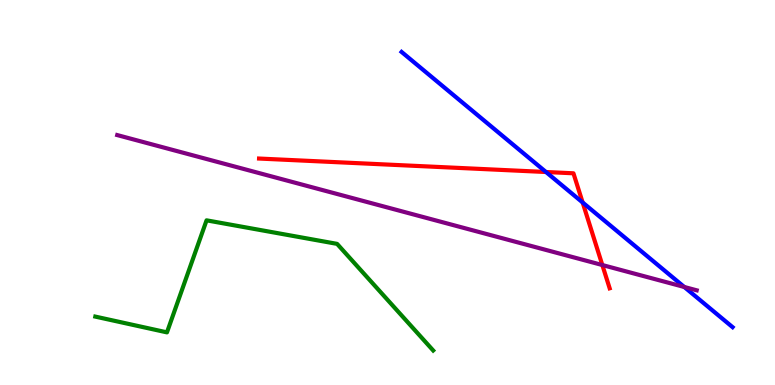[{'lines': ['blue', 'red'], 'intersections': [{'x': 7.05, 'y': 5.53}, {'x': 7.52, 'y': 4.74}]}, {'lines': ['green', 'red'], 'intersections': []}, {'lines': ['purple', 'red'], 'intersections': [{'x': 7.77, 'y': 3.12}]}, {'lines': ['blue', 'green'], 'intersections': []}, {'lines': ['blue', 'purple'], 'intersections': [{'x': 8.83, 'y': 2.55}]}, {'lines': ['green', 'purple'], 'intersections': []}]